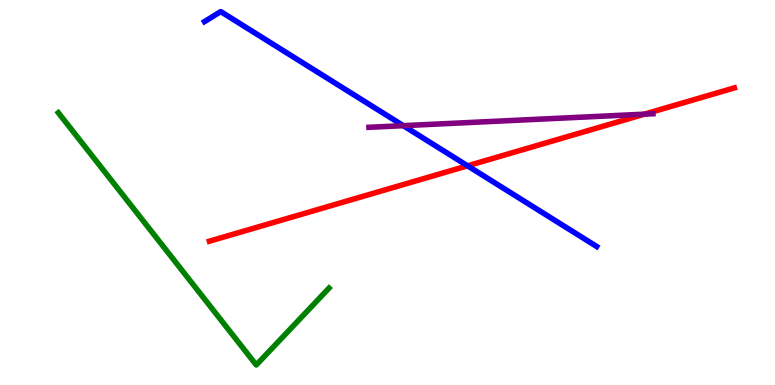[{'lines': ['blue', 'red'], 'intersections': [{'x': 6.03, 'y': 5.69}]}, {'lines': ['green', 'red'], 'intersections': []}, {'lines': ['purple', 'red'], 'intersections': [{'x': 8.31, 'y': 7.03}]}, {'lines': ['blue', 'green'], 'intersections': []}, {'lines': ['blue', 'purple'], 'intersections': [{'x': 5.2, 'y': 6.74}]}, {'lines': ['green', 'purple'], 'intersections': []}]